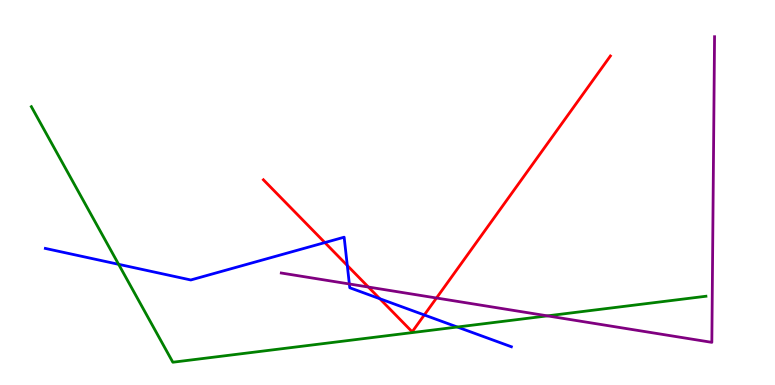[{'lines': ['blue', 'red'], 'intersections': [{'x': 4.19, 'y': 3.7}, {'x': 4.48, 'y': 3.1}, {'x': 4.9, 'y': 2.24}, {'x': 5.47, 'y': 1.82}]}, {'lines': ['green', 'red'], 'intersections': []}, {'lines': ['purple', 'red'], 'intersections': [{'x': 4.75, 'y': 2.54}, {'x': 5.63, 'y': 2.26}]}, {'lines': ['blue', 'green'], 'intersections': [{'x': 1.53, 'y': 3.13}, {'x': 5.9, 'y': 1.51}]}, {'lines': ['blue', 'purple'], 'intersections': [{'x': 4.51, 'y': 2.62}]}, {'lines': ['green', 'purple'], 'intersections': [{'x': 7.06, 'y': 1.8}]}]